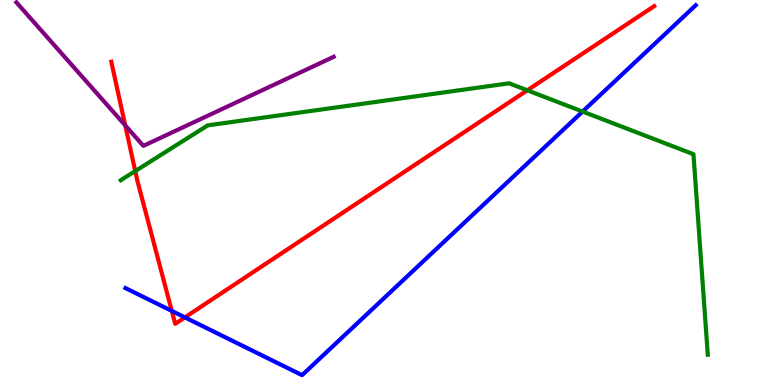[{'lines': ['blue', 'red'], 'intersections': [{'x': 2.22, 'y': 1.92}, {'x': 2.39, 'y': 1.76}]}, {'lines': ['green', 'red'], 'intersections': [{'x': 1.75, 'y': 5.56}, {'x': 6.8, 'y': 7.65}]}, {'lines': ['purple', 'red'], 'intersections': [{'x': 1.62, 'y': 6.74}]}, {'lines': ['blue', 'green'], 'intersections': [{'x': 7.52, 'y': 7.1}]}, {'lines': ['blue', 'purple'], 'intersections': []}, {'lines': ['green', 'purple'], 'intersections': []}]